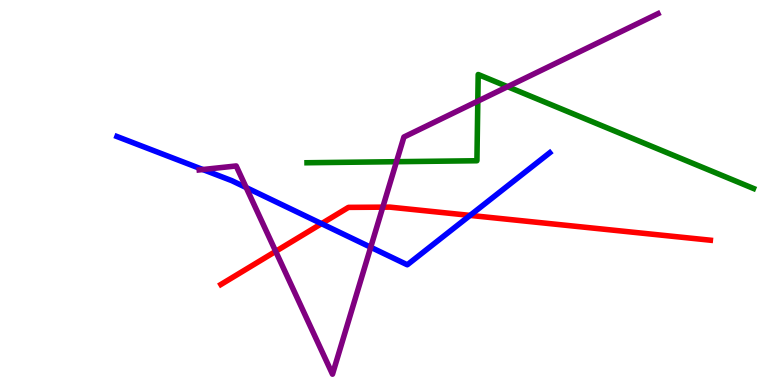[{'lines': ['blue', 'red'], 'intersections': [{'x': 4.15, 'y': 4.19}, {'x': 6.07, 'y': 4.41}]}, {'lines': ['green', 'red'], 'intersections': []}, {'lines': ['purple', 'red'], 'intersections': [{'x': 3.56, 'y': 3.47}, {'x': 4.94, 'y': 4.62}]}, {'lines': ['blue', 'green'], 'intersections': []}, {'lines': ['blue', 'purple'], 'intersections': [{'x': 2.62, 'y': 5.6}, {'x': 3.18, 'y': 5.13}, {'x': 4.78, 'y': 3.58}]}, {'lines': ['green', 'purple'], 'intersections': [{'x': 5.12, 'y': 5.8}, {'x': 6.17, 'y': 7.37}, {'x': 6.55, 'y': 7.75}]}]